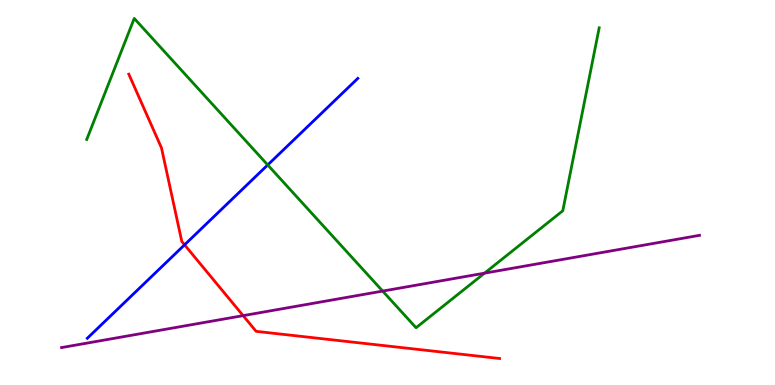[{'lines': ['blue', 'red'], 'intersections': [{'x': 2.38, 'y': 3.64}]}, {'lines': ['green', 'red'], 'intersections': []}, {'lines': ['purple', 'red'], 'intersections': [{'x': 3.14, 'y': 1.8}]}, {'lines': ['blue', 'green'], 'intersections': [{'x': 3.45, 'y': 5.72}]}, {'lines': ['blue', 'purple'], 'intersections': []}, {'lines': ['green', 'purple'], 'intersections': [{'x': 4.94, 'y': 2.44}, {'x': 6.25, 'y': 2.9}]}]